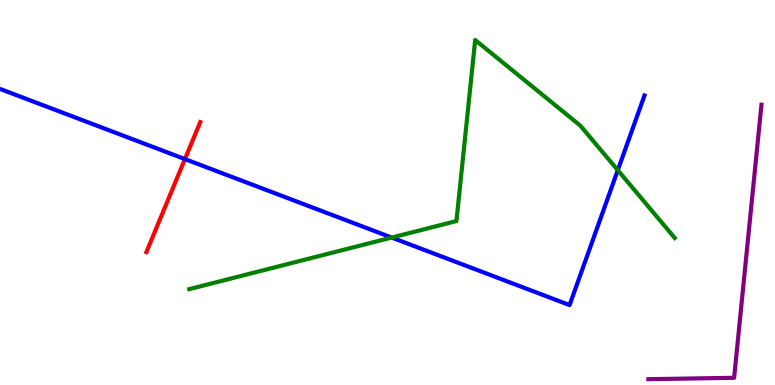[{'lines': ['blue', 'red'], 'intersections': [{'x': 2.39, 'y': 5.87}]}, {'lines': ['green', 'red'], 'intersections': []}, {'lines': ['purple', 'red'], 'intersections': []}, {'lines': ['blue', 'green'], 'intersections': [{'x': 5.05, 'y': 3.83}, {'x': 7.97, 'y': 5.58}]}, {'lines': ['blue', 'purple'], 'intersections': []}, {'lines': ['green', 'purple'], 'intersections': []}]